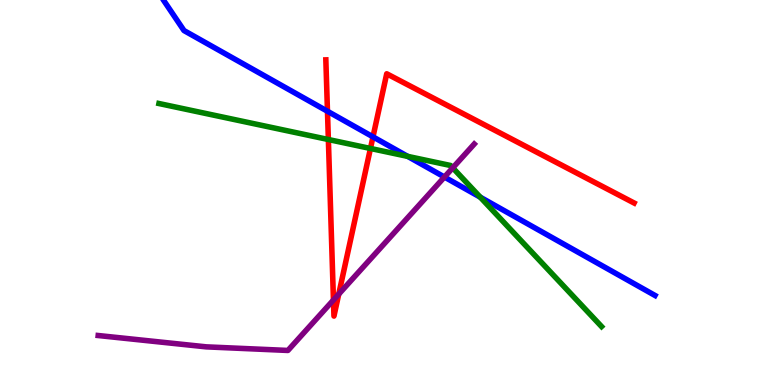[{'lines': ['blue', 'red'], 'intersections': [{'x': 4.23, 'y': 7.11}, {'x': 4.81, 'y': 6.45}]}, {'lines': ['green', 'red'], 'intersections': [{'x': 4.24, 'y': 6.38}, {'x': 4.78, 'y': 6.14}]}, {'lines': ['purple', 'red'], 'intersections': [{'x': 4.3, 'y': 2.21}, {'x': 4.37, 'y': 2.36}]}, {'lines': ['blue', 'green'], 'intersections': [{'x': 5.26, 'y': 5.94}, {'x': 6.2, 'y': 4.88}]}, {'lines': ['blue', 'purple'], 'intersections': [{'x': 5.73, 'y': 5.4}]}, {'lines': ['green', 'purple'], 'intersections': [{'x': 5.84, 'y': 5.64}]}]